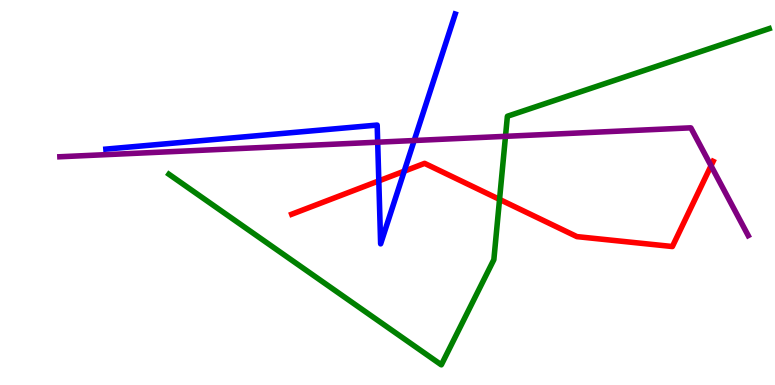[{'lines': ['blue', 'red'], 'intersections': [{'x': 4.89, 'y': 5.3}, {'x': 5.22, 'y': 5.55}]}, {'lines': ['green', 'red'], 'intersections': [{'x': 6.45, 'y': 4.82}]}, {'lines': ['purple', 'red'], 'intersections': [{'x': 9.17, 'y': 5.69}]}, {'lines': ['blue', 'green'], 'intersections': []}, {'lines': ['blue', 'purple'], 'intersections': [{'x': 4.87, 'y': 6.31}, {'x': 5.34, 'y': 6.35}]}, {'lines': ['green', 'purple'], 'intersections': [{'x': 6.52, 'y': 6.46}]}]